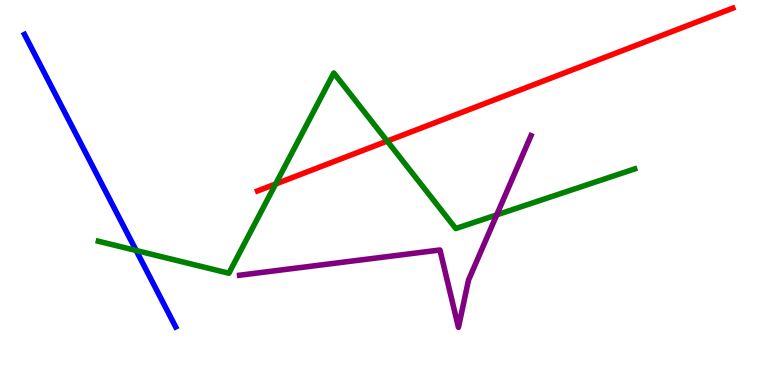[{'lines': ['blue', 'red'], 'intersections': []}, {'lines': ['green', 'red'], 'intersections': [{'x': 3.56, 'y': 5.22}, {'x': 5.0, 'y': 6.34}]}, {'lines': ['purple', 'red'], 'intersections': []}, {'lines': ['blue', 'green'], 'intersections': [{'x': 1.76, 'y': 3.49}]}, {'lines': ['blue', 'purple'], 'intersections': []}, {'lines': ['green', 'purple'], 'intersections': [{'x': 6.41, 'y': 4.42}]}]